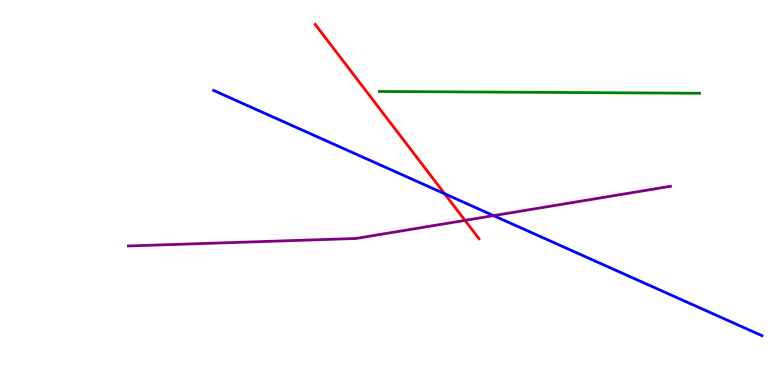[{'lines': ['blue', 'red'], 'intersections': [{'x': 5.74, 'y': 4.97}]}, {'lines': ['green', 'red'], 'intersections': []}, {'lines': ['purple', 'red'], 'intersections': [{'x': 6.0, 'y': 4.28}]}, {'lines': ['blue', 'green'], 'intersections': []}, {'lines': ['blue', 'purple'], 'intersections': [{'x': 6.37, 'y': 4.4}]}, {'lines': ['green', 'purple'], 'intersections': []}]